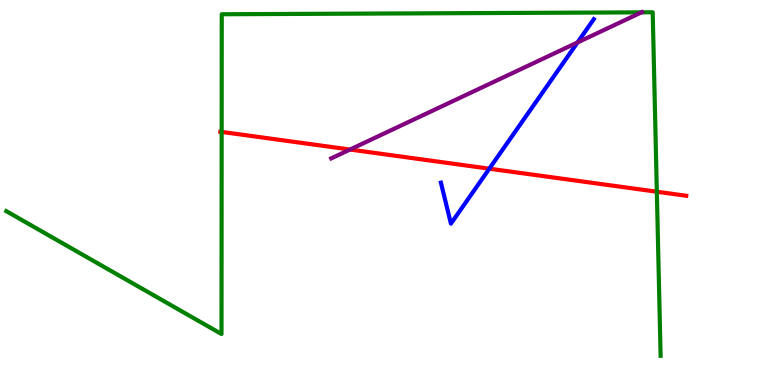[{'lines': ['blue', 'red'], 'intersections': [{'x': 6.31, 'y': 5.62}]}, {'lines': ['green', 'red'], 'intersections': [{'x': 2.86, 'y': 6.57}, {'x': 8.48, 'y': 5.02}]}, {'lines': ['purple', 'red'], 'intersections': [{'x': 4.52, 'y': 6.12}]}, {'lines': ['blue', 'green'], 'intersections': []}, {'lines': ['blue', 'purple'], 'intersections': [{'x': 7.45, 'y': 8.9}]}, {'lines': ['green', 'purple'], 'intersections': [{'x': 8.28, 'y': 9.68}]}]